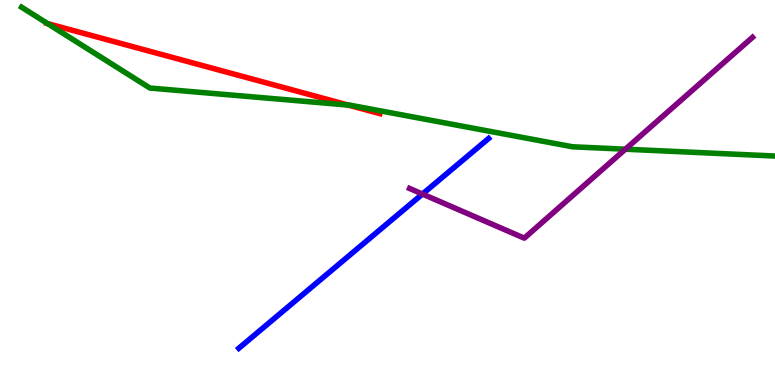[{'lines': ['blue', 'red'], 'intersections': []}, {'lines': ['green', 'red'], 'intersections': [{'x': 0.614, 'y': 9.39}, {'x': 4.49, 'y': 7.27}]}, {'lines': ['purple', 'red'], 'intersections': []}, {'lines': ['blue', 'green'], 'intersections': []}, {'lines': ['blue', 'purple'], 'intersections': [{'x': 5.45, 'y': 4.96}]}, {'lines': ['green', 'purple'], 'intersections': [{'x': 8.07, 'y': 6.12}]}]